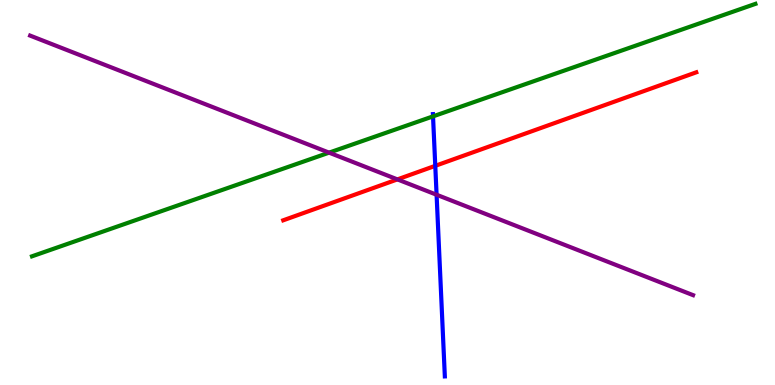[{'lines': ['blue', 'red'], 'intersections': [{'x': 5.62, 'y': 5.69}]}, {'lines': ['green', 'red'], 'intersections': []}, {'lines': ['purple', 'red'], 'intersections': [{'x': 5.13, 'y': 5.34}]}, {'lines': ['blue', 'green'], 'intersections': [{'x': 5.59, 'y': 6.98}]}, {'lines': ['blue', 'purple'], 'intersections': [{'x': 5.63, 'y': 4.94}]}, {'lines': ['green', 'purple'], 'intersections': [{'x': 4.25, 'y': 6.04}]}]